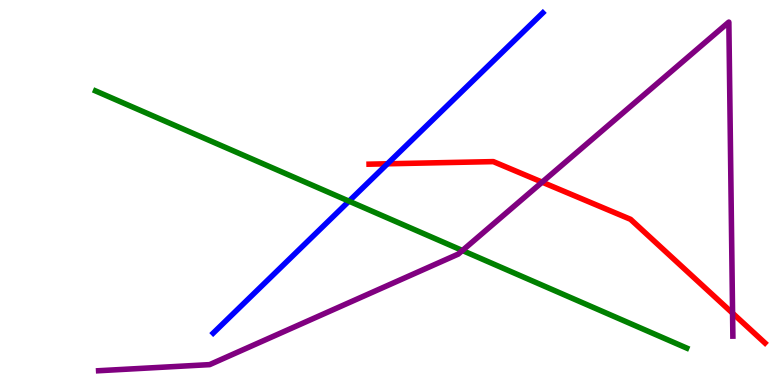[{'lines': ['blue', 'red'], 'intersections': [{'x': 5.0, 'y': 5.75}]}, {'lines': ['green', 'red'], 'intersections': []}, {'lines': ['purple', 'red'], 'intersections': [{'x': 7.0, 'y': 5.27}, {'x': 9.45, 'y': 1.87}]}, {'lines': ['blue', 'green'], 'intersections': [{'x': 4.5, 'y': 4.77}]}, {'lines': ['blue', 'purple'], 'intersections': []}, {'lines': ['green', 'purple'], 'intersections': [{'x': 5.97, 'y': 3.49}]}]